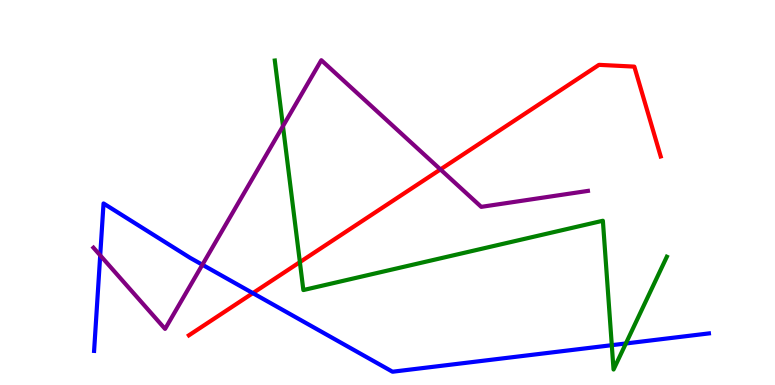[{'lines': ['blue', 'red'], 'intersections': [{'x': 3.26, 'y': 2.39}]}, {'lines': ['green', 'red'], 'intersections': [{'x': 3.87, 'y': 3.19}]}, {'lines': ['purple', 'red'], 'intersections': [{'x': 5.68, 'y': 5.6}]}, {'lines': ['blue', 'green'], 'intersections': [{'x': 7.89, 'y': 1.03}, {'x': 8.08, 'y': 1.08}]}, {'lines': ['blue', 'purple'], 'intersections': [{'x': 1.29, 'y': 3.37}, {'x': 2.61, 'y': 3.12}]}, {'lines': ['green', 'purple'], 'intersections': [{'x': 3.65, 'y': 6.72}]}]